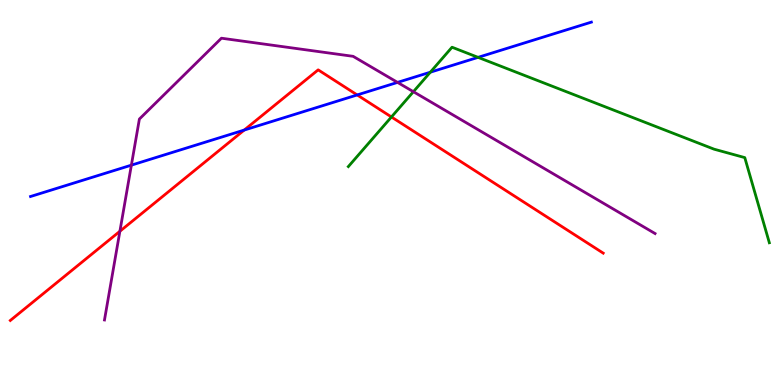[{'lines': ['blue', 'red'], 'intersections': [{'x': 3.15, 'y': 6.62}, {'x': 4.61, 'y': 7.53}]}, {'lines': ['green', 'red'], 'intersections': [{'x': 5.05, 'y': 6.96}]}, {'lines': ['purple', 'red'], 'intersections': [{'x': 1.55, 'y': 3.99}]}, {'lines': ['blue', 'green'], 'intersections': [{'x': 5.55, 'y': 8.12}, {'x': 6.17, 'y': 8.51}]}, {'lines': ['blue', 'purple'], 'intersections': [{'x': 1.7, 'y': 5.71}, {'x': 5.13, 'y': 7.86}]}, {'lines': ['green', 'purple'], 'intersections': [{'x': 5.33, 'y': 7.62}]}]